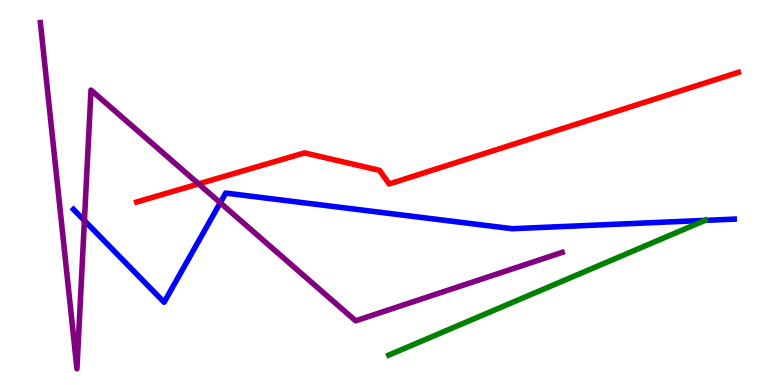[{'lines': ['blue', 'red'], 'intersections': []}, {'lines': ['green', 'red'], 'intersections': []}, {'lines': ['purple', 'red'], 'intersections': [{'x': 2.56, 'y': 5.22}]}, {'lines': ['blue', 'green'], 'intersections': [{'x': 9.1, 'y': 4.28}]}, {'lines': ['blue', 'purple'], 'intersections': [{'x': 1.09, 'y': 4.27}, {'x': 2.84, 'y': 4.73}]}, {'lines': ['green', 'purple'], 'intersections': []}]